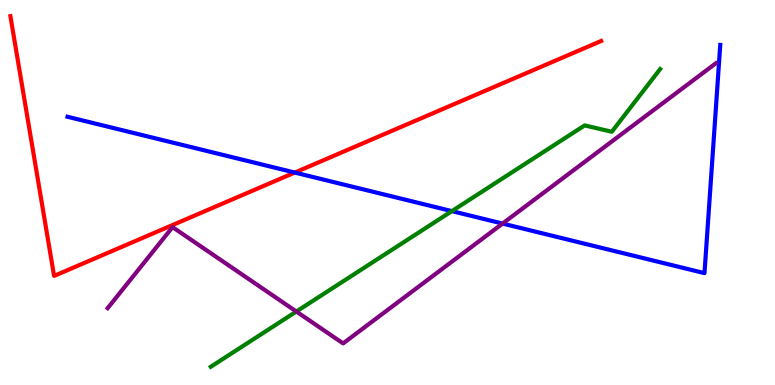[{'lines': ['blue', 'red'], 'intersections': [{'x': 3.8, 'y': 5.52}]}, {'lines': ['green', 'red'], 'intersections': []}, {'lines': ['purple', 'red'], 'intersections': []}, {'lines': ['blue', 'green'], 'intersections': [{'x': 5.83, 'y': 4.52}]}, {'lines': ['blue', 'purple'], 'intersections': [{'x': 6.48, 'y': 4.19}]}, {'lines': ['green', 'purple'], 'intersections': [{'x': 3.82, 'y': 1.91}]}]